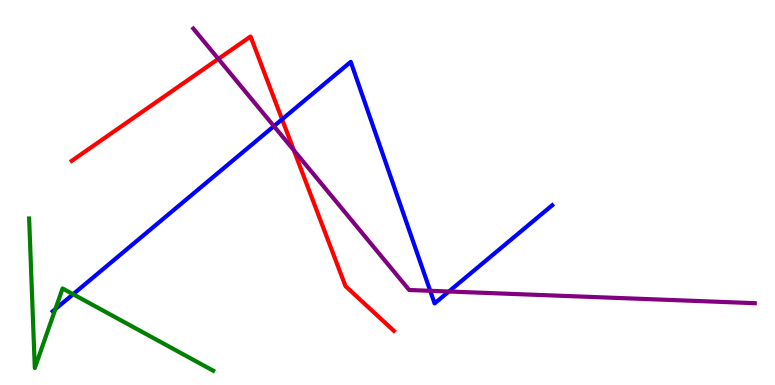[{'lines': ['blue', 'red'], 'intersections': [{'x': 3.64, 'y': 6.9}]}, {'lines': ['green', 'red'], 'intersections': []}, {'lines': ['purple', 'red'], 'intersections': [{'x': 2.82, 'y': 8.47}, {'x': 3.79, 'y': 6.1}]}, {'lines': ['blue', 'green'], 'intersections': [{'x': 0.715, 'y': 1.97}, {'x': 0.943, 'y': 2.36}]}, {'lines': ['blue', 'purple'], 'intersections': [{'x': 3.53, 'y': 6.72}, {'x': 5.55, 'y': 2.45}, {'x': 5.79, 'y': 2.43}]}, {'lines': ['green', 'purple'], 'intersections': []}]